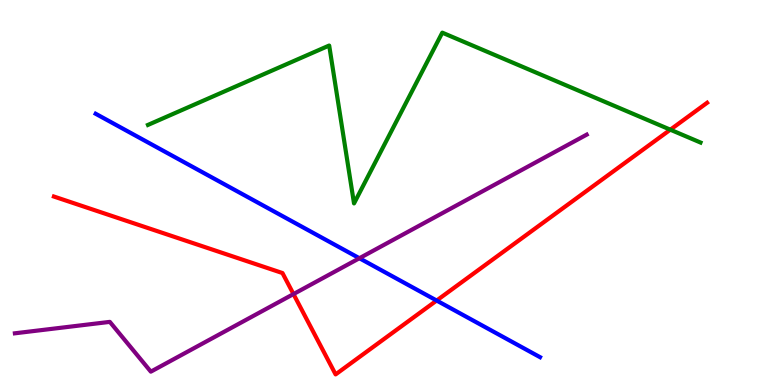[{'lines': ['blue', 'red'], 'intersections': [{'x': 5.63, 'y': 2.19}]}, {'lines': ['green', 'red'], 'intersections': [{'x': 8.65, 'y': 6.63}]}, {'lines': ['purple', 'red'], 'intersections': [{'x': 3.79, 'y': 2.36}]}, {'lines': ['blue', 'green'], 'intersections': []}, {'lines': ['blue', 'purple'], 'intersections': [{'x': 4.64, 'y': 3.29}]}, {'lines': ['green', 'purple'], 'intersections': []}]